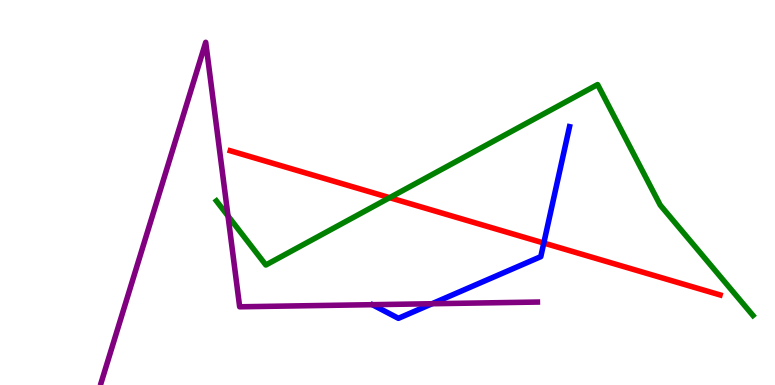[{'lines': ['blue', 'red'], 'intersections': [{'x': 7.02, 'y': 3.69}]}, {'lines': ['green', 'red'], 'intersections': [{'x': 5.03, 'y': 4.87}]}, {'lines': ['purple', 'red'], 'intersections': []}, {'lines': ['blue', 'green'], 'intersections': []}, {'lines': ['blue', 'purple'], 'intersections': [{'x': 5.57, 'y': 2.11}]}, {'lines': ['green', 'purple'], 'intersections': [{'x': 2.94, 'y': 4.39}]}]